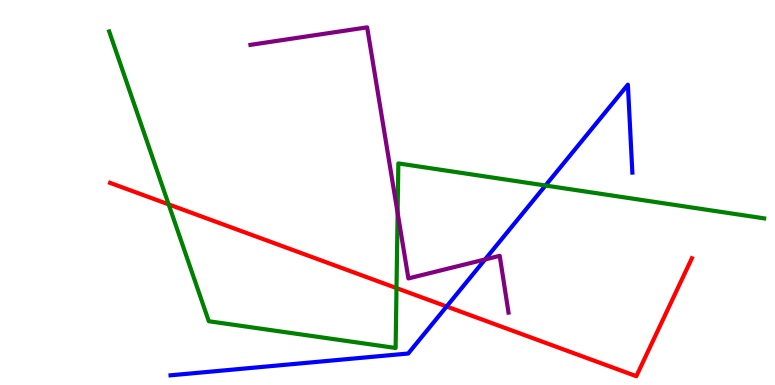[{'lines': ['blue', 'red'], 'intersections': [{'x': 5.76, 'y': 2.04}]}, {'lines': ['green', 'red'], 'intersections': [{'x': 2.18, 'y': 4.69}, {'x': 5.12, 'y': 2.52}]}, {'lines': ['purple', 'red'], 'intersections': []}, {'lines': ['blue', 'green'], 'intersections': [{'x': 7.04, 'y': 5.18}]}, {'lines': ['blue', 'purple'], 'intersections': [{'x': 6.26, 'y': 3.26}]}, {'lines': ['green', 'purple'], 'intersections': [{'x': 5.13, 'y': 4.47}]}]